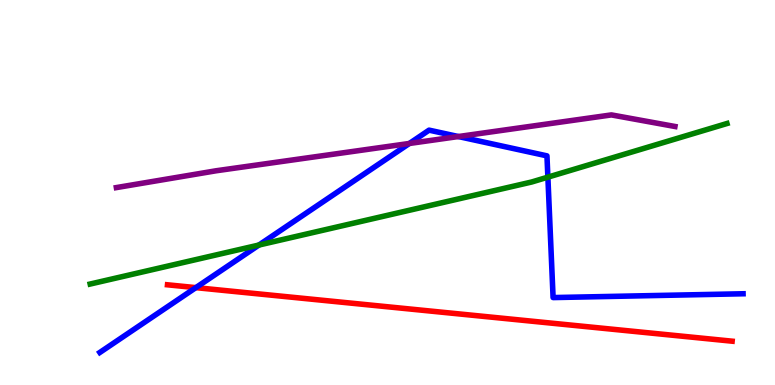[{'lines': ['blue', 'red'], 'intersections': [{'x': 2.53, 'y': 2.53}]}, {'lines': ['green', 'red'], 'intersections': []}, {'lines': ['purple', 'red'], 'intersections': []}, {'lines': ['blue', 'green'], 'intersections': [{'x': 3.34, 'y': 3.64}, {'x': 7.07, 'y': 5.4}]}, {'lines': ['blue', 'purple'], 'intersections': [{'x': 5.28, 'y': 6.27}, {'x': 5.91, 'y': 6.45}]}, {'lines': ['green', 'purple'], 'intersections': []}]